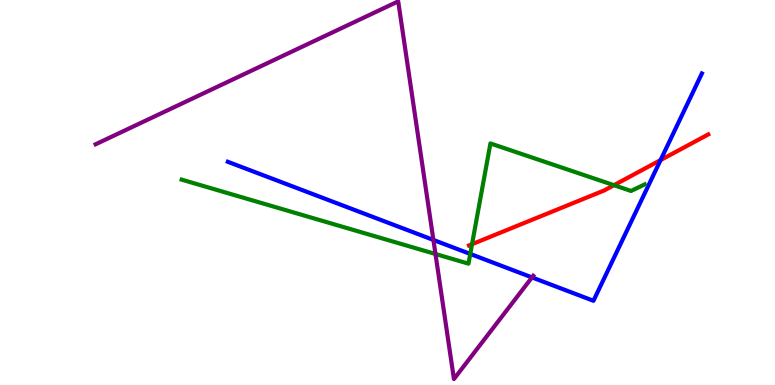[{'lines': ['blue', 'red'], 'intersections': [{'x': 8.52, 'y': 5.84}]}, {'lines': ['green', 'red'], 'intersections': [{'x': 6.09, 'y': 3.66}, {'x': 7.92, 'y': 5.19}]}, {'lines': ['purple', 'red'], 'intersections': []}, {'lines': ['blue', 'green'], 'intersections': [{'x': 6.07, 'y': 3.4}]}, {'lines': ['blue', 'purple'], 'intersections': [{'x': 5.59, 'y': 3.77}, {'x': 6.86, 'y': 2.79}]}, {'lines': ['green', 'purple'], 'intersections': [{'x': 5.62, 'y': 3.4}]}]